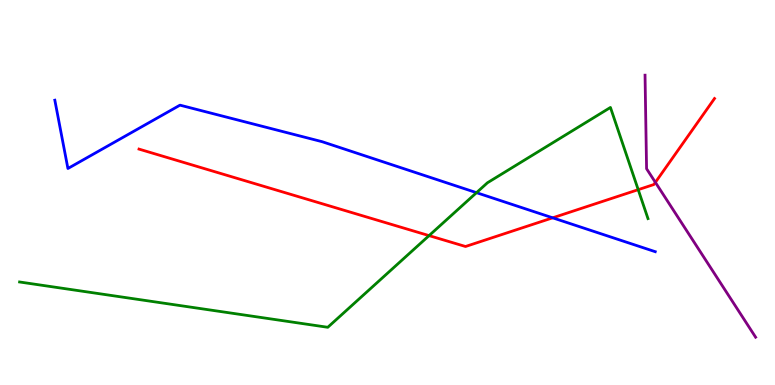[{'lines': ['blue', 'red'], 'intersections': [{'x': 7.13, 'y': 4.34}]}, {'lines': ['green', 'red'], 'intersections': [{'x': 5.54, 'y': 3.88}, {'x': 8.24, 'y': 5.07}]}, {'lines': ['purple', 'red'], 'intersections': [{'x': 8.46, 'y': 5.26}]}, {'lines': ['blue', 'green'], 'intersections': [{'x': 6.15, 'y': 5.0}]}, {'lines': ['blue', 'purple'], 'intersections': []}, {'lines': ['green', 'purple'], 'intersections': []}]